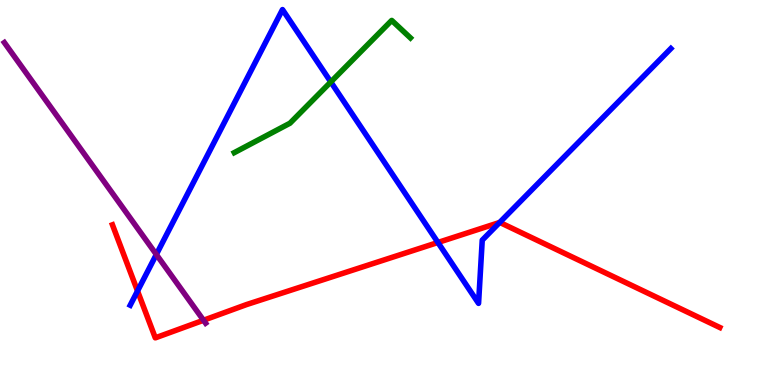[{'lines': ['blue', 'red'], 'intersections': [{'x': 1.77, 'y': 2.44}, {'x': 5.65, 'y': 3.7}, {'x': 6.45, 'y': 4.22}]}, {'lines': ['green', 'red'], 'intersections': []}, {'lines': ['purple', 'red'], 'intersections': [{'x': 2.63, 'y': 1.68}]}, {'lines': ['blue', 'green'], 'intersections': [{'x': 4.27, 'y': 7.87}]}, {'lines': ['blue', 'purple'], 'intersections': [{'x': 2.02, 'y': 3.39}]}, {'lines': ['green', 'purple'], 'intersections': []}]